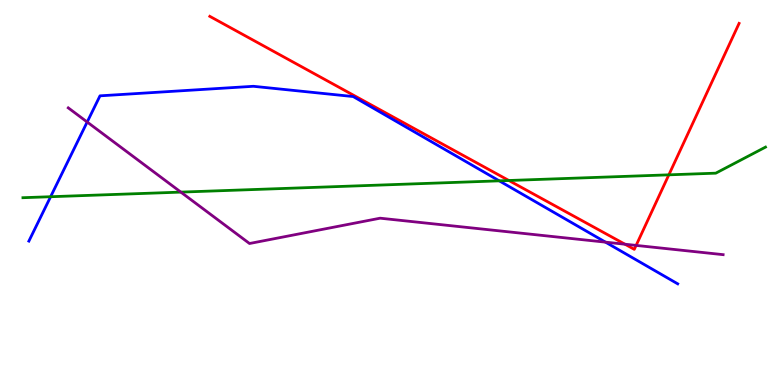[{'lines': ['blue', 'red'], 'intersections': []}, {'lines': ['green', 'red'], 'intersections': [{'x': 6.57, 'y': 5.31}, {'x': 8.63, 'y': 5.46}]}, {'lines': ['purple', 'red'], 'intersections': [{'x': 8.06, 'y': 3.66}, {'x': 8.21, 'y': 3.63}]}, {'lines': ['blue', 'green'], 'intersections': [{'x': 0.653, 'y': 4.89}, {'x': 6.44, 'y': 5.3}]}, {'lines': ['blue', 'purple'], 'intersections': [{'x': 1.12, 'y': 6.83}, {'x': 7.81, 'y': 3.71}]}, {'lines': ['green', 'purple'], 'intersections': [{'x': 2.33, 'y': 5.01}]}]